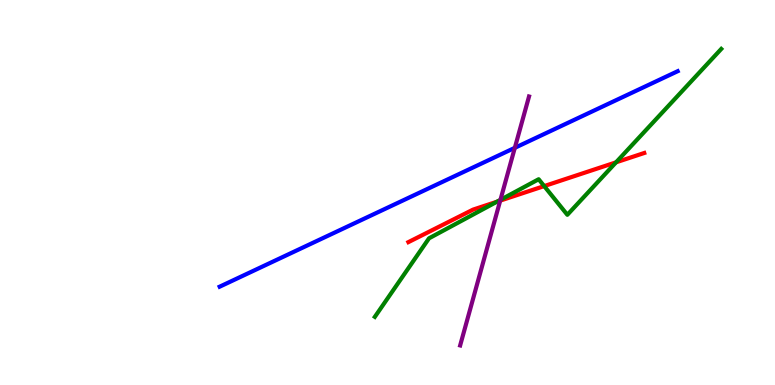[{'lines': ['blue', 'red'], 'intersections': []}, {'lines': ['green', 'red'], 'intersections': [{'x': 6.41, 'y': 4.76}, {'x': 7.02, 'y': 5.17}, {'x': 7.95, 'y': 5.78}]}, {'lines': ['purple', 'red'], 'intersections': [{'x': 6.45, 'y': 4.79}]}, {'lines': ['blue', 'green'], 'intersections': []}, {'lines': ['blue', 'purple'], 'intersections': [{'x': 6.64, 'y': 6.16}]}, {'lines': ['green', 'purple'], 'intersections': [{'x': 6.46, 'y': 4.81}]}]